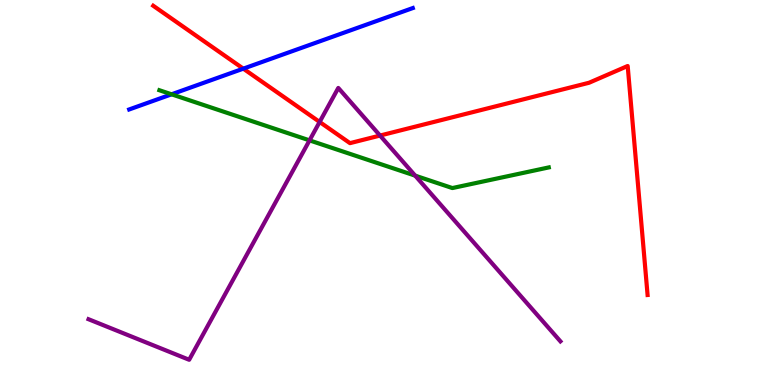[{'lines': ['blue', 'red'], 'intersections': [{'x': 3.14, 'y': 8.22}]}, {'lines': ['green', 'red'], 'intersections': []}, {'lines': ['purple', 'red'], 'intersections': [{'x': 4.12, 'y': 6.83}, {'x': 4.9, 'y': 6.48}]}, {'lines': ['blue', 'green'], 'intersections': [{'x': 2.21, 'y': 7.55}]}, {'lines': ['blue', 'purple'], 'intersections': []}, {'lines': ['green', 'purple'], 'intersections': [{'x': 3.99, 'y': 6.35}, {'x': 5.36, 'y': 5.44}]}]